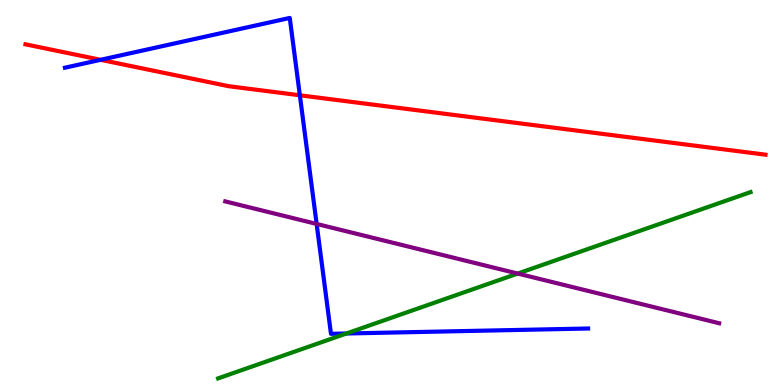[{'lines': ['blue', 'red'], 'intersections': [{'x': 1.3, 'y': 8.45}, {'x': 3.87, 'y': 7.53}]}, {'lines': ['green', 'red'], 'intersections': []}, {'lines': ['purple', 'red'], 'intersections': []}, {'lines': ['blue', 'green'], 'intersections': [{'x': 4.47, 'y': 1.34}]}, {'lines': ['blue', 'purple'], 'intersections': [{'x': 4.09, 'y': 4.18}]}, {'lines': ['green', 'purple'], 'intersections': [{'x': 6.68, 'y': 2.89}]}]